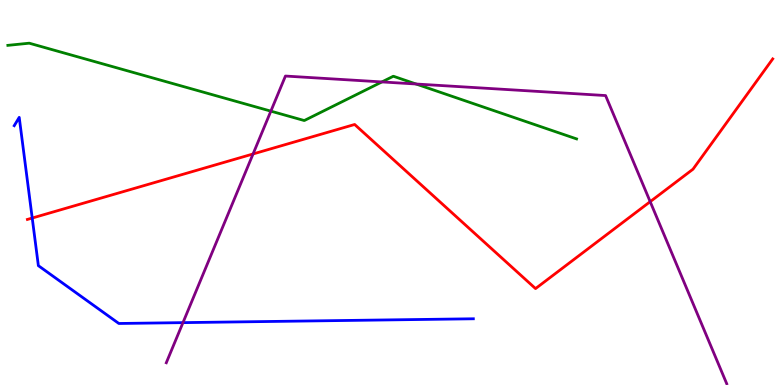[{'lines': ['blue', 'red'], 'intersections': [{'x': 0.416, 'y': 4.34}]}, {'lines': ['green', 'red'], 'intersections': []}, {'lines': ['purple', 'red'], 'intersections': [{'x': 3.27, 'y': 6.0}, {'x': 8.39, 'y': 4.76}]}, {'lines': ['blue', 'green'], 'intersections': []}, {'lines': ['blue', 'purple'], 'intersections': [{'x': 2.36, 'y': 1.62}]}, {'lines': ['green', 'purple'], 'intersections': [{'x': 3.49, 'y': 7.11}, {'x': 4.93, 'y': 7.87}, {'x': 5.37, 'y': 7.82}]}]